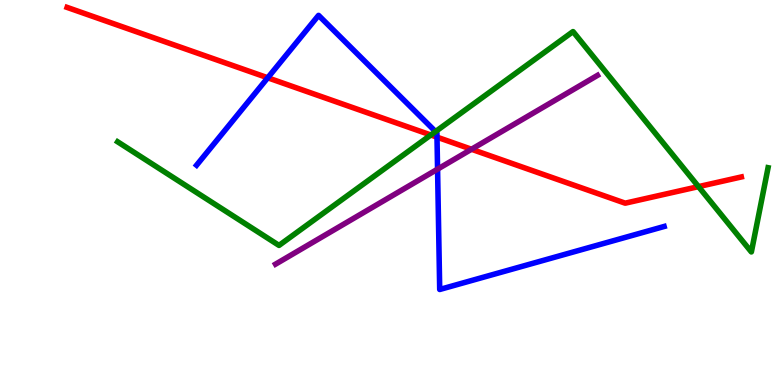[{'lines': ['blue', 'red'], 'intersections': [{'x': 3.45, 'y': 7.98}, {'x': 5.64, 'y': 6.44}]}, {'lines': ['green', 'red'], 'intersections': [{'x': 5.56, 'y': 6.49}, {'x': 9.01, 'y': 5.15}]}, {'lines': ['purple', 'red'], 'intersections': [{'x': 6.08, 'y': 6.12}]}, {'lines': ['blue', 'green'], 'intersections': [{'x': 5.62, 'y': 6.58}]}, {'lines': ['blue', 'purple'], 'intersections': [{'x': 5.65, 'y': 5.61}]}, {'lines': ['green', 'purple'], 'intersections': []}]